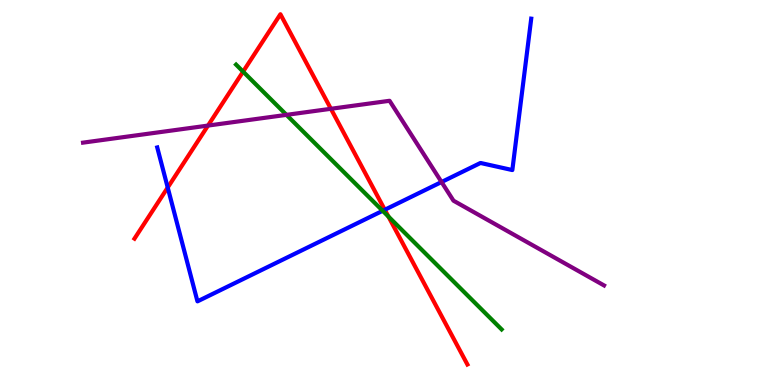[{'lines': ['blue', 'red'], 'intersections': [{'x': 2.16, 'y': 5.13}, {'x': 4.97, 'y': 4.55}]}, {'lines': ['green', 'red'], 'intersections': [{'x': 3.14, 'y': 8.14}, {'x': 5.01, 'y': 4.38}]}, {'lines': ['purple', 'red'], 'intersections': [{'x': 2.68, 'y': 6.74}, {'x': 4.27, 'y': 7.17}]}, {'lines': ['blue', 'green'], 'intersections': [{'x': 4.94, 'y': 4.52}]}, {'lines': ['blue', 'purple'], 'intersections': [{'x': 5.7, 'y': 5.27}]}, {'lines': ['green', 'purple'], 'intersections': [{'x': 3.7, 'y': 7.02}]}]